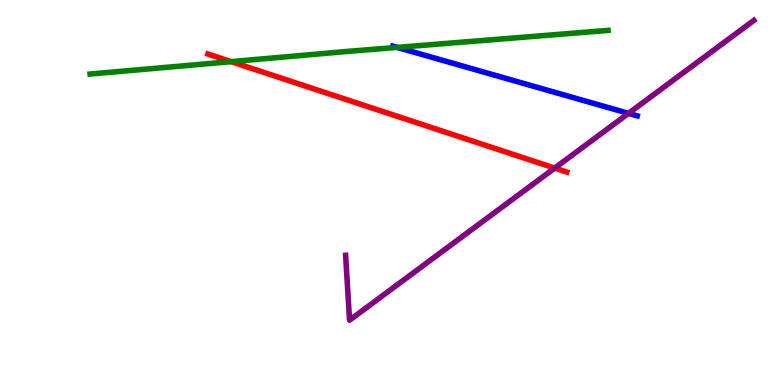[{'lines': ['blue', 'red'], 'intersections': []}, {'lines': ['green', 'red'], 'intersections': [{'x': 2.98, 'y': 8.4}]}, {'lines': ['purple', 'red'], 'intersections': [{'x': 7.16, 'y': 5.63}]}, {'lines': ['blue', 'green'], 'intersections': [{'x': 5.13, 'y': 8.77}]}, {'lines': ['blue', 'purple'], 'intersections': [{'x': 8.11, 'y': 7.06}]}, {'lines': ['green', 'purple'], 'intersections': []}]